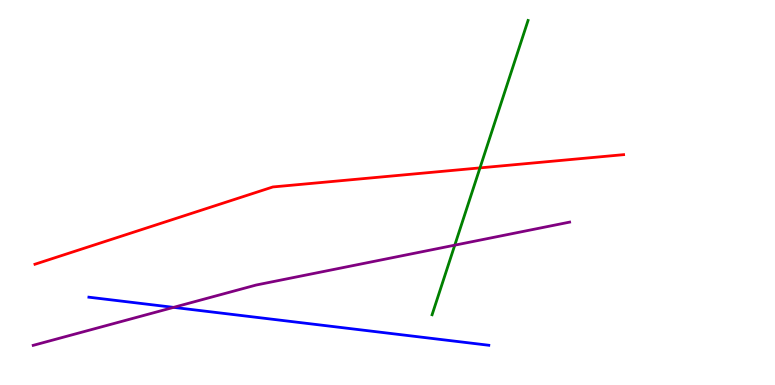[{'lines': ['blue', 'red'], 'intersections': []}, {'lines': ['green', 'red'], 'intersections': [{'x': 6.19, 'y': 5.64}]}, {'lines': ['purple', 'red'], 'intersections': []}, {'lines': ['blue', 'green'], 'intersections': []}, {'lines': ['blue', 'purple'], 'intersections': [{'x': 2.24, 'y': 2.02}]}, {'lines': ['green', 'purple'], 'intersections': [{'x': 5.87, 'y': 3.63}]}]